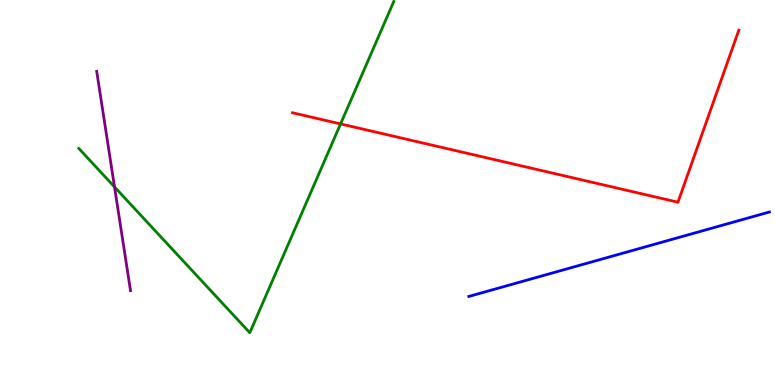[{'lines': ['blue', 'red'], 'intersections': []}, {'lines': ['green', 'red'], 'intersections': [{'x': 4.39, 'y': 6.78}]}, {'lines': ['purple', 'red'], 'intersections': []}, {'lines': ['blue', 'green'], 'intersections': []}, {'lines': ['blue', 'purple'], 'intersections': []}, {'lines': ['green', 'purple'], 'intersections': [{'x': 1.48, 'y': 5.14}]}]